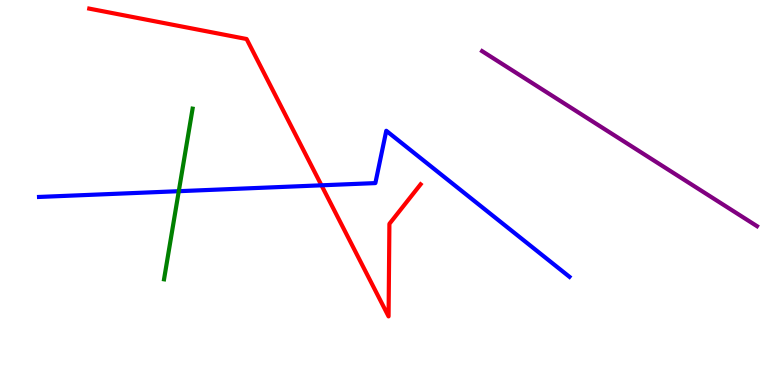[{'lines': ['blue', 'red'], 'intersections': [{'x': 4.15, 'y': 5.19}]}, {'lines': ['green', 'red'], 'intersections': []}, {'lines': ['purple', 'red'], 'intersections': []}, {'lines': ['blue', 'green'], 'intersections': [{'x': 2.31, 'y': 5.03}]}, {'lines': ['blue', 'purple'], 'intersections': []}, {'lines': ['green', 'purple'], 'intersections': []}]